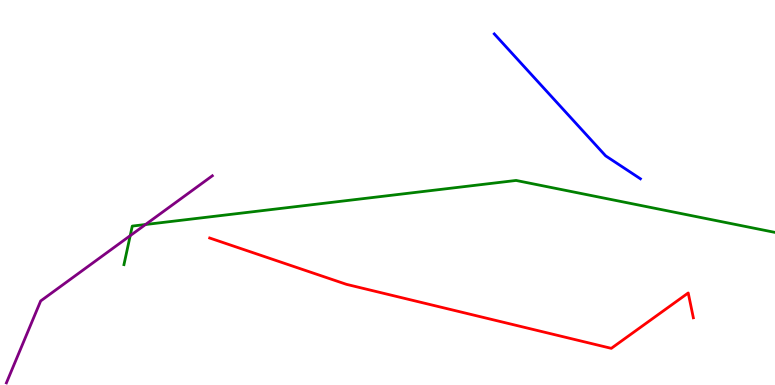[{'lines': ['blue', 'red'], 'intersections': []}, {'lines': ['green', 'red'], 'intersections': []}, {'lines': ['purple', 'red'], 'intersections': []}, {'lines': ['blue', 'green'], 'intersections': []}, {'lines': ['blue', 'purple'], 'intersections': []}, {'lines': ['green', 'purple'], 'intersections': [{'x': 1.68, 'y': 3.88}, {'x': 1.88, 'y': 4.17}]}]